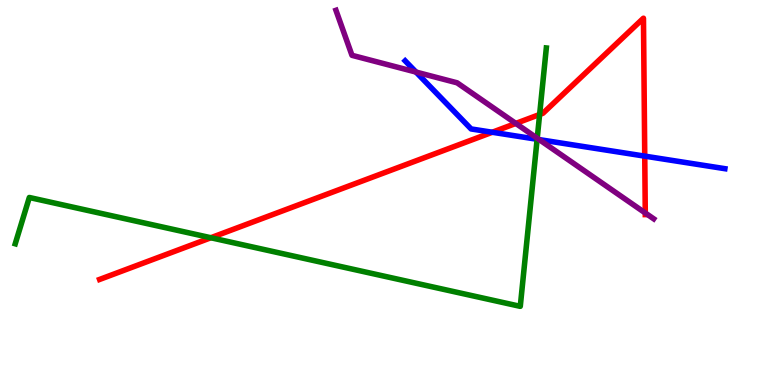[{'lines': ['blue', 'red'], 'intersections': [{'x': 6.35, 'y': 6.56}, {'x': 8.32, 'y': 5.94}]}, {'lines': ['green', 'red'], 'intersections': [{'x': 2.72, 'y': 3.82}, {'x': 6.96, 'y': 7.03}]}, {'lines': ['purple', 'red'], 'intersections': [{'x': 6.66, 'y': 6.79}, {'x': 8.33, 'y': 4.47}]}, {'lines': ['blue', 'green'], 'intersections': [{'x': 6.93, 'y': 6.38}]}, {'lines': ['blue', 'purple'], 'intersections': [{'x': 5.37, 'y': 8.13}, {'x': 6.96, 'y': 6.37}]}, {'lines': ['green', 'purple'], 'intersections': [{'x': 6.93, 'y': 6.41}]}]